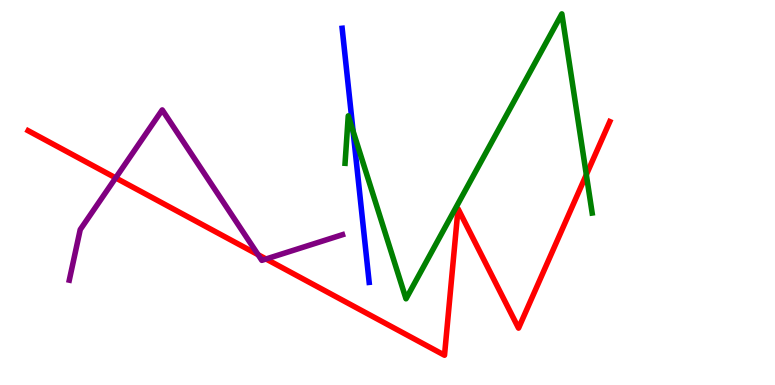[{'lines': ['blue', 'red'], 'intersections': []}, {'lines': ['green', 'red'], 'intersections': [{'x': 7.57, 'y': 5.46}]}, {'lines': ['purple', 'red'], 'intersections': [{'x': 1.49, 'y': 5.38}, {'x': 3.33, 'y': 3.38}, {'x': 3.43, 'y': 3.27}]}, {'lines': ['blue', 'green'], 'intersections': [{'x': 4.56, 'y': 6.59}]}, {'lines': ['blue', 'purple'], 'intersections': []}, {'lines': ['green', 'purple'], 'intersections': []}]